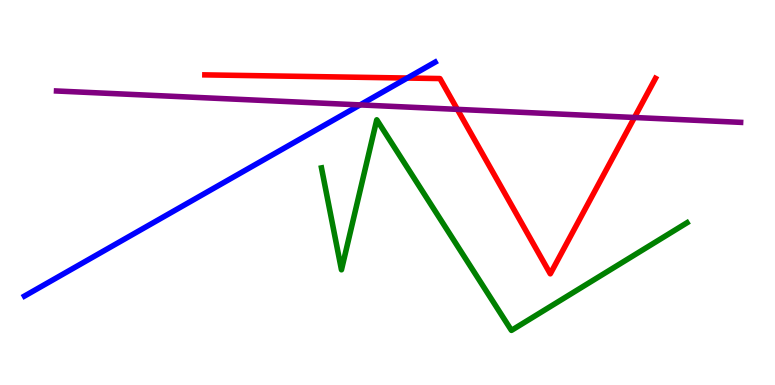[{'lines': ['blue', 'red'], 'intersections': [{'x': 5.25, 'y': 7.97}]}, {'lines': ['green', 'red'], 'intersections': []}, {'lines': ['purple', 'red'], 'intersections': [{'x': 5.9, 'y': 7.16}, {'x': 8.19, 'y': 6.95}]}, {'lines': ['blue', 'green'], 'intersections': []}, {'lines': ['blue', 'purple'], 'intersections': [{'x': 4.65, 'y': 7.28}]}, {'lines': ['green', 'purple'], 'intersections': []}]